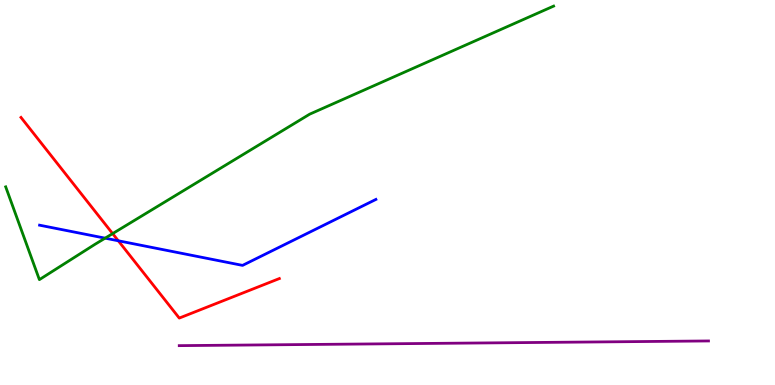[{'lines': ['blue', 'red'], 'intersections': [{'x': 1.53, 'y': 3.75}]}, {'lines': ['green', 'red'], 'intersections': [{'x': 1.45, 'y': 3.93}]}, {'lines': ['purple', 'red'], 'intersections': []}, {'lines': ['blue', 'green'], 'intersections': [{'x': 1.36, 'y': 3.81}]}, {'lines': ['blue', 'purple'], 'intersections': []}, {'lines': ['green', 'purple'], 'intersections': []}]